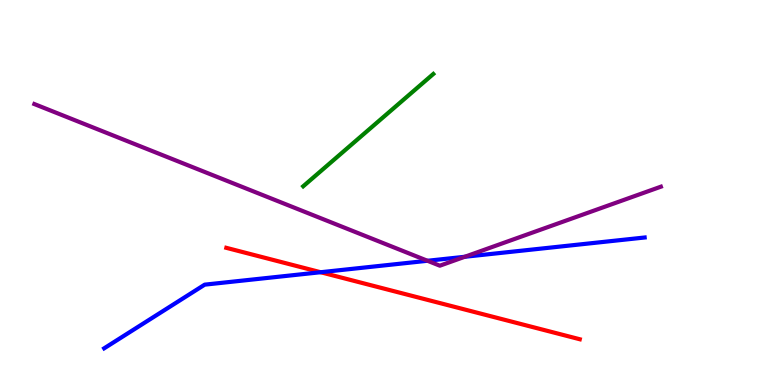[{'lines': ['blue', 'red'], 'intersections': [{'x': 4.14, 'y': 2.93}]}, {'lines': ['green', 'red'], 'intersections': []}, {'lines': ['purple', 'red'], 'intersections': []}, {'lines': ['blue', 'green'], 'intersections': []}, {'lines': ['blue', 'purple'], 'intersections': [{'x': 5.52, 'y': 3.23}, {'x': 6.0, 'y': 3.33}]}, {'lines': ['green', 'purple'], 'intersections': []}]